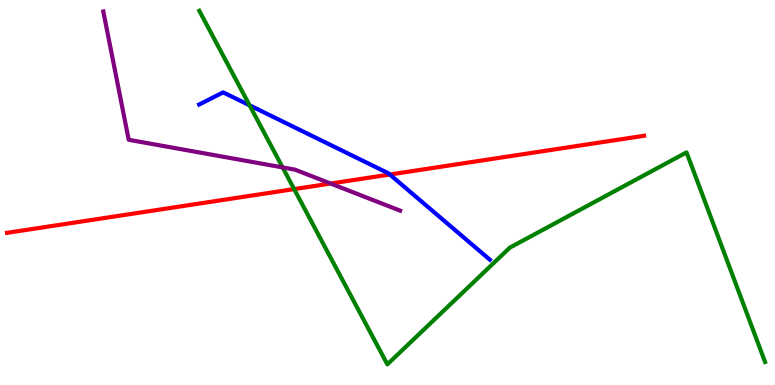[{'lines': ['blue', 'red'], 'intersections': [{'x': 5.03, 'y': 5.47}]}, {'lines': ['green', 'red'], 'intersections': [{'x': 3.8, 'y': 5.09}]}, {'lines': ['purple', 'red'], 'intersections': [{'x': 4.27, 'y': 5.23}]}, {'lines': ['blue', 'green'], 'intersections': [{'x': 3.22, 'y': 7.27}]}, {'lines': ['blue', 'purple'], 'intersections': []}, {'lines': ['green', 'purple'], 'intersections': [{'x': 3.65, 'y': 5.65}]}]